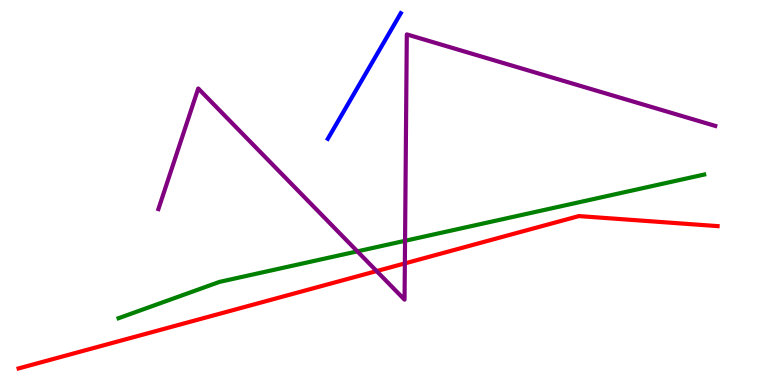[{'lines': ['blue', 'red'], 'intersections': []}, {'lines': ['green', 'red'], 'intersections': []}, {'lines': ['purple', 'red'], 'intersections': [{'x': 4.86, 'y': 2.96}, {'x': 5.22, 'y': 3.16}]}, {'lines': ['blue', 'green'], 'intersections': []}, {'lines': ['blue', 'purple'], 'intersections': []}, {'lines': ['green', 'purple'], 'intersections': [{'x': 4.61, 'y': 3.47}, {'x': 5.23, 'y': 3.75}]}]